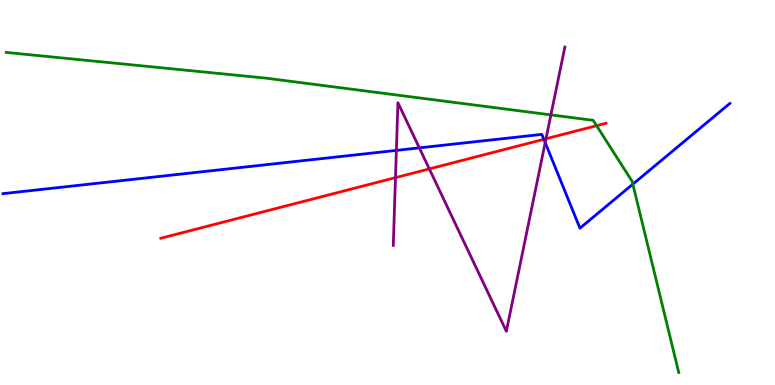[{'lines': ['blue', 'red'], 'intersections': [{'x': 7.02, 'y': 6.38}]}, {'lines': ['green', 'red'], 'intersections': [{'x': 7.7, 'y': 6.74}]}, {'lines': ['purple', 'red'], 'intersections': [{'x': 5.1, 'y': 5.39}, {'x': 5.54, 'y': 5.61}, {'x': 7.05, 'y': 6.4}]}, {'lines': ['blue', 'green'], 'intersections': [{'x': 8.17, 'y': 5.22}]}, {'lines': ['blue', 'purple'], 'intersections': [{'x': 5.11, 'y': 6.09}, {'x': 5.41, 'y': 6.16}, {'x': 7.03, 'y': 6.3}]}, {'lines': ['green', 'purple'], 'intersections': [{'x': 7.11, 'y': 7.02}]}]